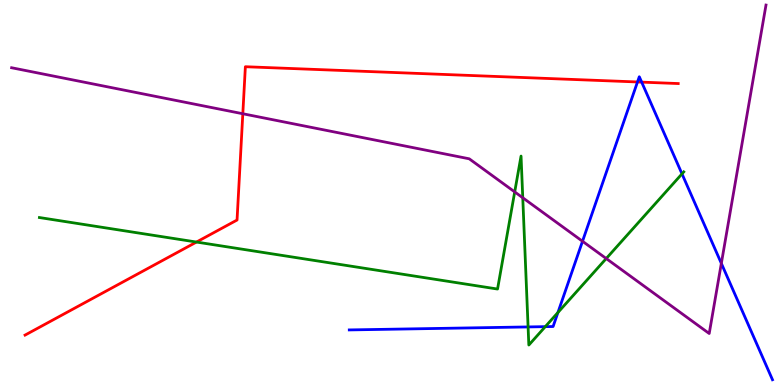[{'lines': ['blue', 'red'], 'intersections': [{'x': 8.23, 'y': 7.87}, {'x': 8.28, 'y': 7.87}]}, {'lines': ['green', 'red'], 'intersections': [{'x': 2.54, 'y': 3.71}]}, {'lines': ['purple', 'red'], 'intersections': [{'x': 3.13, 'y': 7.05}]}, {'lines': ['blue', 'green'], 'intersections': [{'x': 6.81, 'y': 1.51}, {'x': 7.04, 'y': 1.52}, {'x': 7.2, 'y': 1.88}, {'x': 8.8, 'y': 5.48}]}, {'lines': ['blue', 'purple'], 'intersections': [{'x': 7.52, 'y': 3.73}, {'x': 9.31, 'y': 3.16}]}, {'lines': ['green', 'purple'], 'intersections': [{'x': 6.64, 'y': 5.02}, {'x': 6.75, 'y': 4.86}, {'x': 7.82, 'y': 3.28}]}]